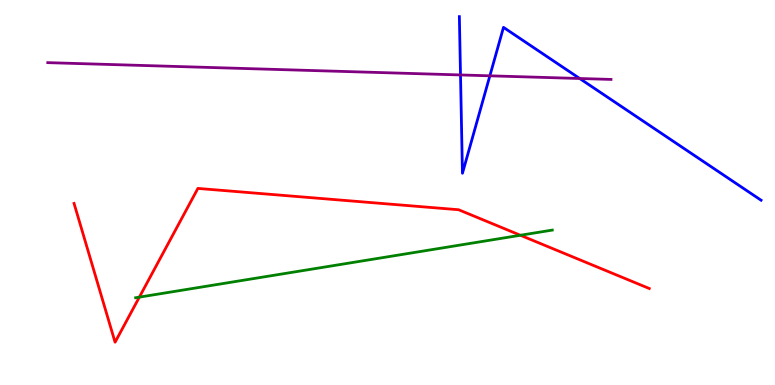[{'lines': ['blue', 'red'], 'intersections': []}, {'lines': ['green', 'red'], 'intersections': [{'x': 1.8, 'y': 2.28}, {'x': 6.71, 'y': 3.89}]}, {'lines': ['purple', 'red'], 'intersections': []}, {'lines': ['blue', 'green'], 'intersections': []}, {'lines': ['blue', 'purple'], 'intersections': [{'x': 5.94, 'y': 8.05}, {'x': 6.32, 'y': 8.03}, {'x': 7.48, 'y': 7.96}]}, {'lines': ['green', 'purple'], 'intersections': []}]